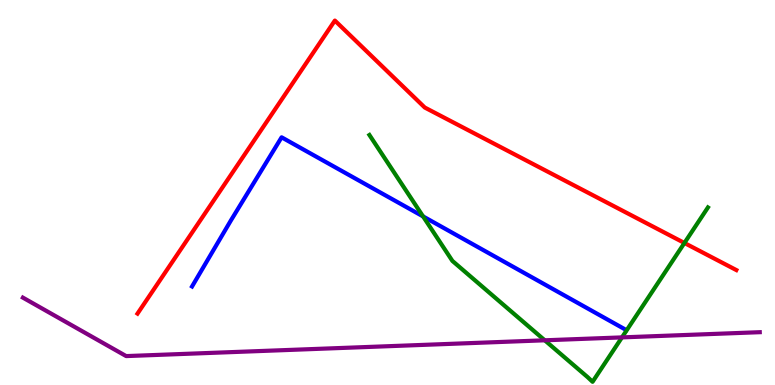[{'lines': ['blue', 'red'], 'intersections': []}, {'lines': ['green', 'red'], 'intersections': [{'x': 8.83, 'y': 3.69}]}, {'lines': ['purple', 'red'], 'intersections': []}, {'lines': ['blue', 'green'], 'intersections': [{'x': 5.46, 'y': 4.38}]}, {'lines': ['blue', 'purple'], 'intersections': []}, {'lines': ['green', 'purple'], 'intersections': [{'x': 7.03, 'y': 1.16}, {'x': 8.03, 'y': 1.24}]}]